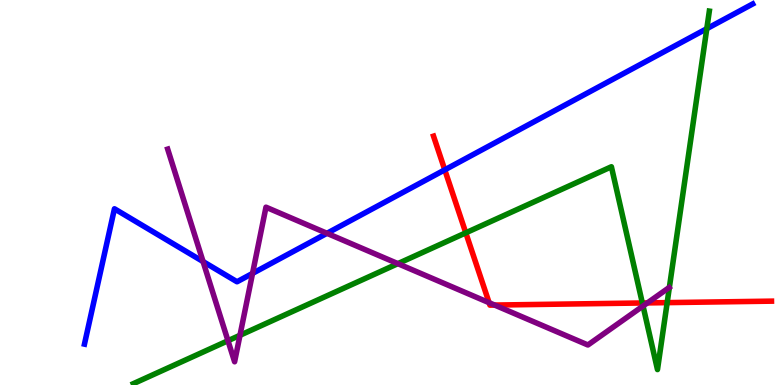[{'lines': ['blue', 'red'], 'intersections': [{'x': 5.74, 'y': 5.59}]}, {'lines': ['green', 'red'], 'intersections': [{'x': 6.01, 'y': 3.95}, {'x': 8.29, 'y': 2.13}, {'x': 8.61, 'y': 2.14}]}, {'lines': ['purple', 'red'], 'intersections': [{'x': 6.31, 'y': 2.14}, {'x': 6.38, 'y': 2.08}, {'x': 8.35, 'y': 2.13}]}, {'lines': ['blue', 'green'], 'intersections': [{'x': 9.12, 'y': 9.25}]}, {'lines': ['blue', 'purple'], 'intersections': [{'x': 2.62, 'y': 3.21}, {'x': 3.26, 'y': 2.9}, {'x': 4.22, 'y': 3.94}]}, {'lines': ['green', 'purple'], 'intersections': [{'x': 2.94, 'y': 1.15}, {'x': 3.1, 'y': 1.29}, {'x': 5.13, 'y': 3.15}, {'x': 8.3, 'y': 2.05}]}]